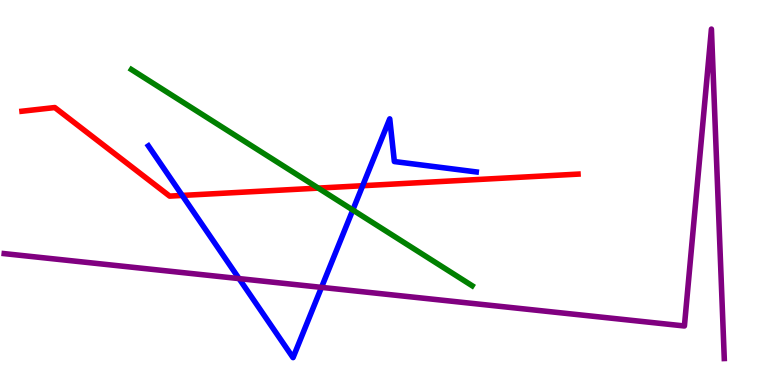[{'lines': ['blue', 'red'], 'intersections': [{'x': 2.35, 'y': 4.92}, {'x': 4.68, 'y': 5.18}]}, {'lines': ['green', 'red'], 'intersections': [{'x': 4.11, 'y': 5.11}]}, {'lines': ['purple', 'red'], 'intersections': []}, {'lines': ['blue', 'green'], 'intersections': [{'x': 4.55, 'y': 4.55}]}, {'lines': ['blue', 'purple'], 'intersections': [{'x': 3.08, 'y': 2.76}, {'x': 4.15, 'y': 2.54}]}, {'lines': ['green', 'purple'], 'intersections': []}]